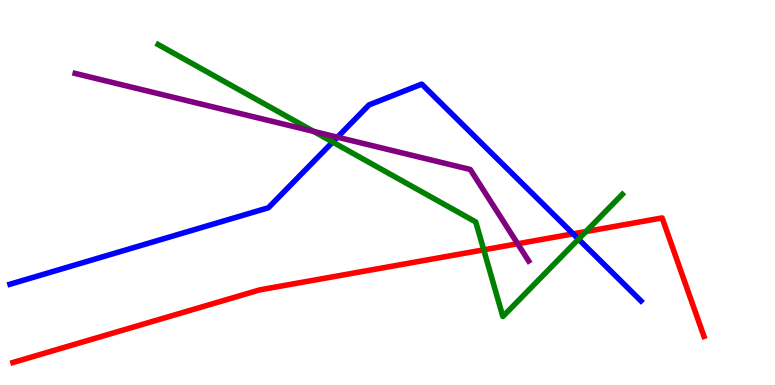[{'lines': ['blue', 'red'], 'intersections': [{'x': 7.4, 'y': 3.93}]}, {'lines': ['green', 'red'], 'intersections': [{'x': 6.24, 'y': 3.51}, {'x': 7.56, 'y': 3.99}]}, {'lines': ['purple', 'red'], 'intersections': [{'x': 6.68, 'y': 3.67}]}, {'lines': ['blue', 'green'], 'intersections': [{'x': 4.29, 'y': 6.31}, {'x': 7.46, 'y': 3.79}]}, {'lines': ['blue', 'purple'], 'intersections': [{'x': 4.35, 'y': 6.44}]}, {'lines': ['green', 'purple'], 'intersections': [{'x': 4.05, 'y': 6.59}]}]